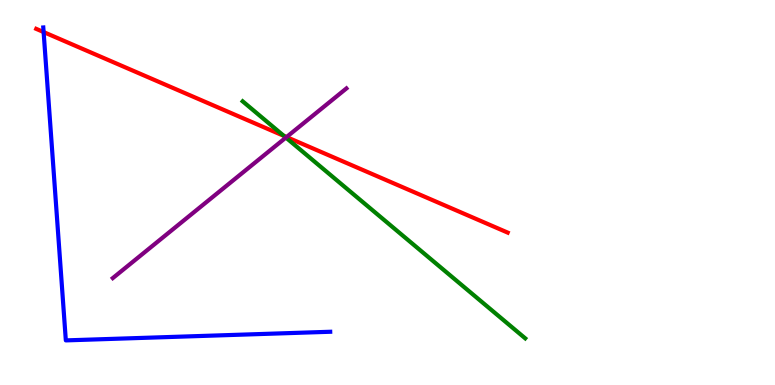[{'lines': ['blue', 'red'], 'intersections': [{'x': 0.563, 'y': 9.17}]}, {'lines': ['green', 'red'], 'intersections': [{'x': 3.66, 'y': 6.47}]}, {'lines': ['purple', 'red'], 'intersections': [{'x': 3.7, 'y': 6.44}]}, {'lines': ['blue', 'green'], 'intersections': []}, {'lines': ['blue', 'purple'], 'intersections': []}, {'lines': ['green', 'purple'], 'intersections': [{'x': 3.69, 'y': 6.43}]}]